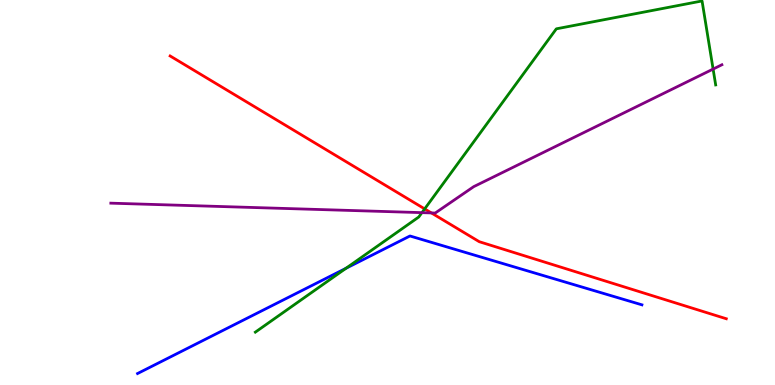[{'lines': ['blue', 'red'], 'intersections': []}, {'lines': ['green', 'red'], 'intersections': [{'x': 5.48, 'y': 4.57}]}, {'lines': ['purple', 'red'], 'intersections': [{'x': 5.57, 'y': 4.47}]}, {'lines': ['blue', 'green'], 'intersections': [{'x': 4.46, 'y': 3.03}]}, {'lines': ['blue', 'purple'], 'intersections': []}, {'lines': ['green', 'purple'], 'intersections': [{'x': 5.44, 'y': 4.48}, {'x': 9.2, 'y': 8.21}]}]